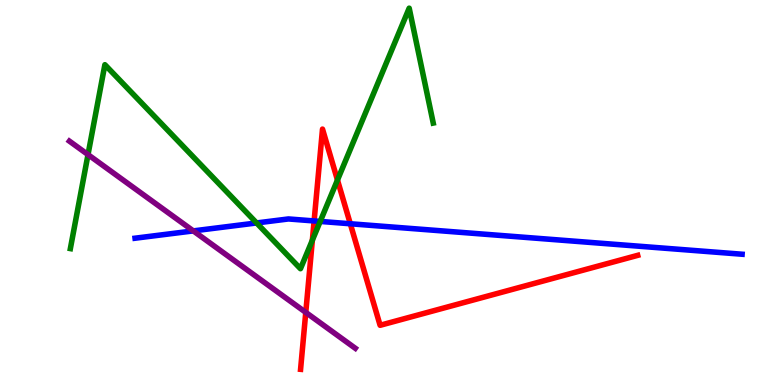[{'lines': ['blue', 'red'], 'intersections': [{'x': 4.05, 'y': 4.26}, {'x': 4.52, 'y': 4.19}]}, {'lines': ['green', 'red'], 'intersections': [{'x': 4.03, 'y': 3.76}, {'x': 4.35, 'y': 5.32}]}, {'lines': ['purple', 'red'], 'intersections': [{'x': 3.95, 'y': 1.89}]}, {'lines': ['blue', 'green'], 'intersections': [{'x': 3.31, 'y': 4.21}, {'x': 4.13, 'y': 4.25}]}, {'lines': ['blue', 'purple'], 'intersections': [{'x': 2.49, 'y': 4.0}]}, {'lines': ['green', 'purple'], 'intersections': [{'x': 1.14, 'y': 5.98}]}]